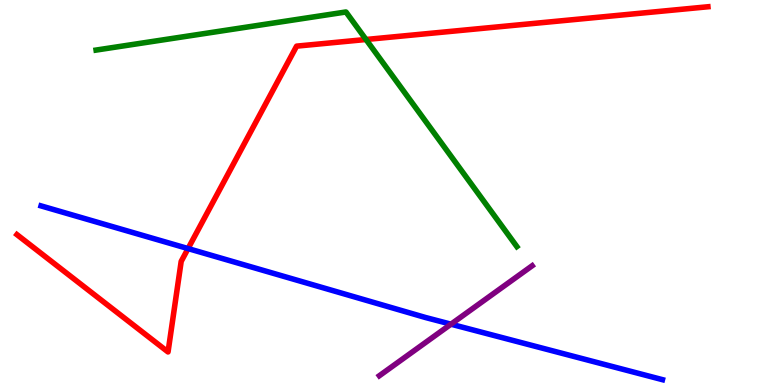[{'lines': ['blue', 'red'], 'intersections': [{'x': 2.43, 'y': 3.54}]}, {'lines': ['green', 'red'], 'intersections': [{'x': 4.72, 'y': 8.97}]}, {'lines': ['purple', 'red'], 'intersections': []}, {'lines': ['blue', 'green'], 'intersections': []}, {'lines': ['blue', 'purple'], 'intersections': [{'x': 5.82, 'y': 1.58}]}, {'lines': ['green', 'purple'], 'intersections': []}]